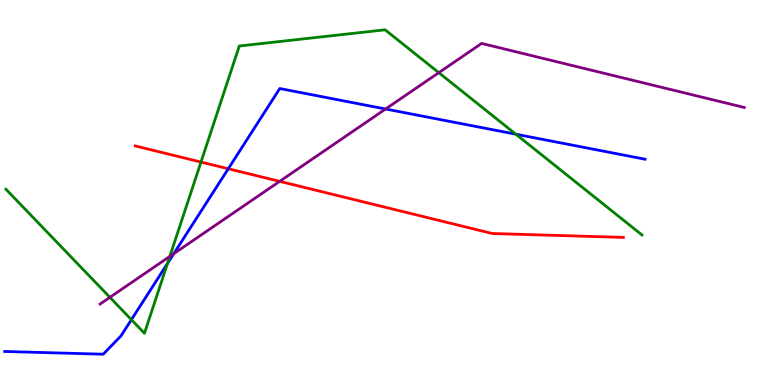[{'lines': ['blue', 'red'], 'intersections': [{'x': 2.95, 'y': 5.62}]}, {'lines': ['green', 'red'], 'intersections': [{'x': 2.59, 'y': 5.79}]}, {'lines': ['purple', 'red'], 'intersections': [{'x': 3.61, 'y': 5.29}]}, {'lines': ['blue', 'green'], 'intersections': [{'x': 1.7, 'y': 1.7}, {'x': 2.16, 'y': 3.16}, {'x': 6.66, 'y': 6.51}]}, {'lines': ['blue', 'purple'], 'intersections': [{'x': 2.24, 'y': 3.41}, {'x': 4.98, 'y': 7.17}]}, {'lines': ['green', 'purple'], 'intersections': [{'x': 1.42, 'y': 2.28}, {'x': 2.19, 'y': 3.34}, {'x': 5.66, 'y': 8.11}]}]